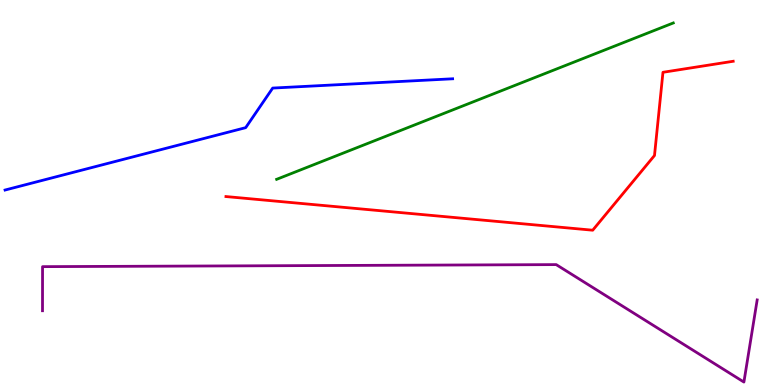[{'lines': ['blue', 'red'], 'intersections': []}, {'lines': ['green', 'red'], 'intersections': []}, {'lines': ['purple', 'red'], 'intersections': []}, {'lines': ['blue', 'green'], 'intersections': []}, {'lines': ['blue', 'purple'], 'intersections': []}, {'lines': ['green', 'purple'], 'intersections': []}]